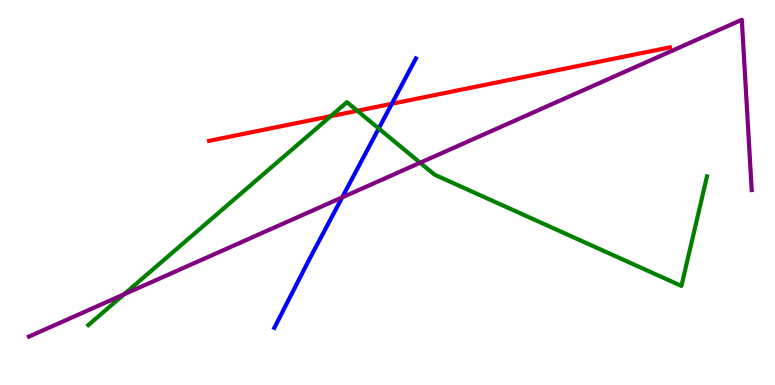[{'lines': ['blue', 'red'], 'intersections': [{'x': 5.06, 'y': 7.3}]}, {'lines': ['green', 'red'], 'intersections': [{'x': 4.27, 'y': 6.98}, {'x': 4.61, 'y': 7.12}]}, {'lines': ['purple', 'red'], 'intersections': []}, {'lines': ['blue', 'green'], 'intersections': [{'x': 4.89, 'y': 6.66}]}, {'lines': ['blue', 'purple'], 'intersections': [{'x': 4.42, 'y': 4.87}]}, {'lines': ['green', 'purple'], 'intersections': [{'x': 1.6, 'y': 2.35}, {'x': 5.42, 'y': 5.77}]}]